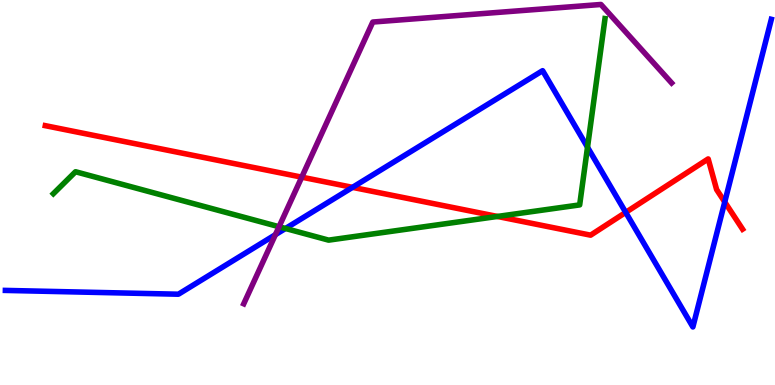[{'lines': ['blue', 'red'], 'intersections': [{'x': 4.55, 'y': 5.13}, {'x': 8.07, 'y': 4.48}, {'x': 9.35, 'y': 4.75}]}, {'lines': ['green', 'red'], 'intersections': [{'x': 6.42, 'y': 4.38}]}, {'lines': ['purple', 'red'], 'intersections': [{'x': 3.89, 'y': 5.4}]}, {'lines': ['blue', 'green'], 'intersections': [{'x': 3.68, 'y': 4.07}, {'x': 7.58, 'y': 6.18}]}, {'lines': ['blue', 'purple'], 'intersections': [{'x': 3.55, 'y': 3.9}]}, {'lines': ['green', 'purple'], 'intersections': [{'x': 3.6, 'y': 4.11}]}]